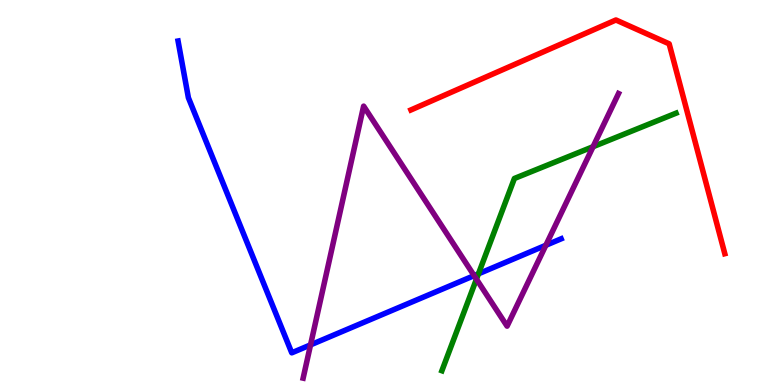[{'lines': ['blue', 'red'], 'intersections': []}, {'lines': ['green', 'red'], 'intersections': []}, {'lines': ['purple', 'red'], 'intersections': []}, {'lines': ['blue', 'green'], 'intersections': [{'x': 6.17, 'y': 2.89}]}, {'lines': ['blue', 'purple'], 'intersections': [{'x': 4.01, 'y': 1.04}, {'x': 6.12, 'y': 2.84}, {'x': 7.04, 'y': 3.63}]}, {'lines': ['green', 'purple'], 'intersections': [{'x': 6.15, 'y': 2.75}, {'x': 7.65, 'y': 6.19}]}]